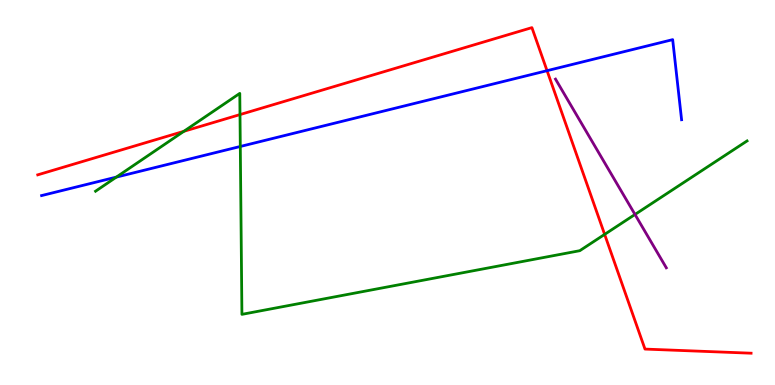[{'lines': ['blue', 'red'], 'intersections': [{'x': 7.06, 'y': 8.16}]}, {'lines': ['green', 'red'], 'intersections': [{'x': 2.37, 'y': 6.59}, {'x': 3.1, 'y': 7.02}, {'x': 7.8, 'y': 3.91}]}, {'lines': ['purple', 'red'], 'intersections': []}, {'lines': ['blue', 'green'], 'intersections': [{'x': 1.5, 'y': 5.4}, {'x': 3.1, 'y': 6.2}]}, {'lines': ['blue', 'purple'], 'intersections': []}, {'lines': ['green', 'purple'], 'intersections': [{'x': 8.19, 'y': 4.43}]}]